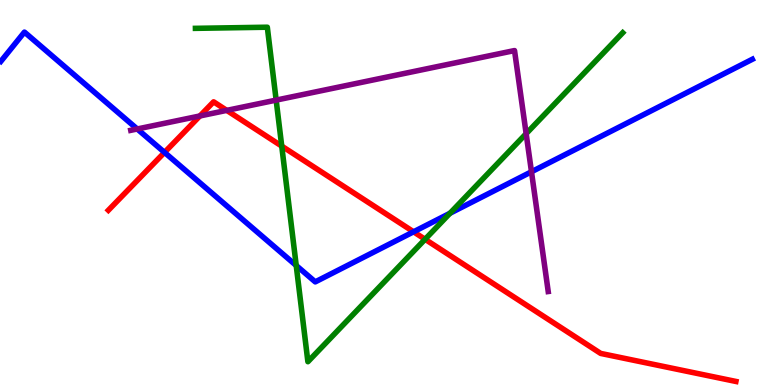[{'lines': ['blue', 'red'], 'intersections': [{'x': 2.12, 'y': 6.04}, {'x': 5.34, 'y': 3.98}]}, {'lines': ['green', 'red'], 'intersections': [{'x': 3.64, 'y': 6.2}, {'x': 5.48, 'y': 3.78}]}, {'lines': ['purple', 'red'], 'intersections': [{'x': 2.58, 'y': 6.99}, {'x': 2.93, 'y': 7.13}]}, {'lines': ['blue', 'green'], 'intersections': [{'x': 3.82, 'y': 3.1}, {'x': 5.81, 'y': 4.46}]}, {'lines': ['blue', 'purple'], 'intersections': [{'x': 1.77, 'y': 6.65}, {'x': 6.86, 'y': 5.54}]}, {'lines': ['green', 'purple'], 'intersections': [{'x': 3.56, 'y': 7.4}, {'x': 6.79, 'y': 6.53}]}]